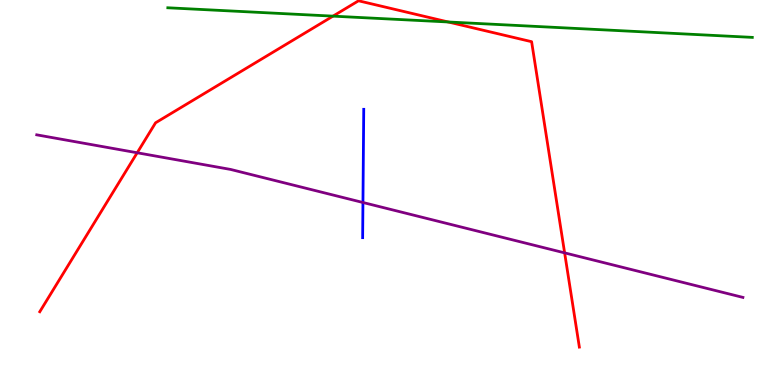[{'lines': ['blue', 'red'], 'intersections': []}, {'lines': ['green', 'red'], 'intersections': [{'x': 4.3, 'y': 9.58}, {'x': 5.78, 'y': 9.43}]}, {'lines': ['purple', 'red'], 'intersections': [{'x': 1.77, 'y': 6.03}, {'x': 7.29, 'y': 3.43}]}, {'lines': ['blue', 'green'], 'intersections': []}, {'lines': ['blue', 'purple'], 'intersections': [{'x': 4.68, 'y': 4.74}]}, {'lines': ['green', 'purple'], 'intersections': []}]